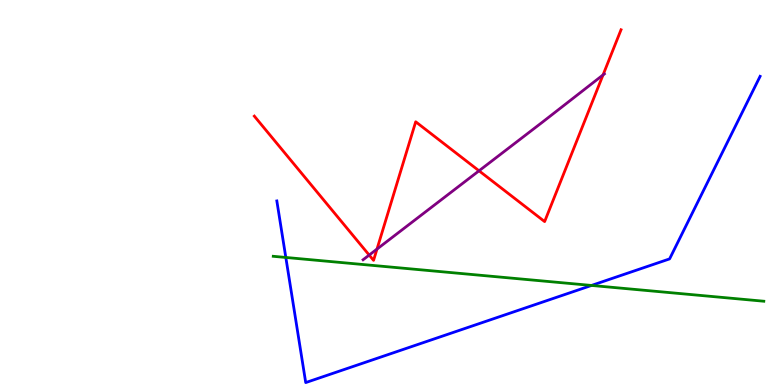[{'lines': ['blue', 'red'], 'intersections': []}, {'lines': ['green', 'red'], 'intersections': []}, {'lines': ['purple', 'red'], 'intersections': [{'x': 4.76, 'y': 3.37}, {'x': 4.86, 'y': 3.53}, {'x': 6.18, 'y': 5.56}, {'x': 7.78, 'y': 8.05}]}, {'lines': ['blue', 'green'], 'intersections': [{'x': 3.69, 'y': 3.31}, {'x': 7.63, 'y': 2.59}]}, {'lines': ['blue', 'purple'], 'intersections': []}, {'lines': ['green', 'purple'], 'intersections': []}]